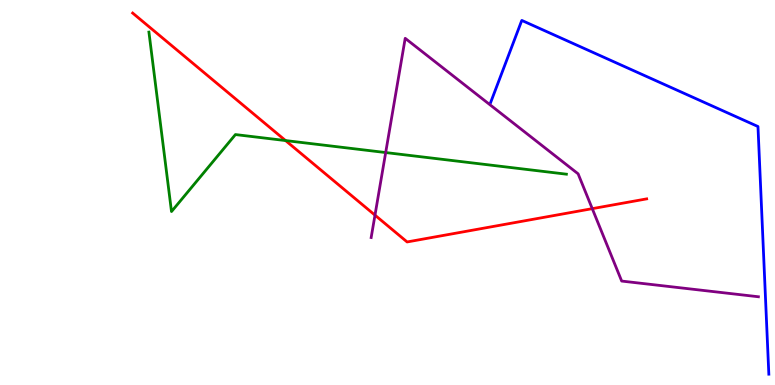[{'lines': ['blue', 'red'], 'intersections': []}, {'lines': ['green', 'red'], 'intersections': [{'x': 3.68, 'y': 6.35}]}, {'lines': ['purple', 'red'], 'intersections': [{'x': 4.84, 'y': 4.41}, {'x': 7.64, 'y': 4.58}]}, {'lines': ['blue', 'green'], 'intersections': []}, {'lines': ['blue', 'purple'], 'intersections': []}, {'lines': ['green', 'purple'], 'intersections': [{'x': 4.98, 'y': 6.04}]}]